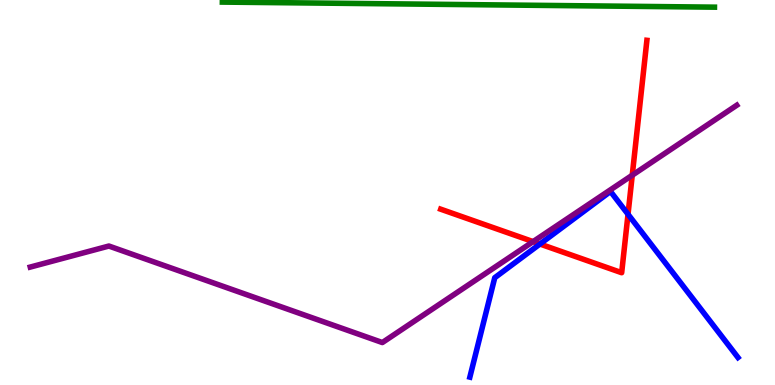[{'lines': ['blue', 'red'], 'intersections': [{'x': 6.97, 'y': 3.66}, {'x': 8.1, 'y': 4.43}]}, {'lines': ['green', 'red'], 'intersections': []}, {'lines': ['purple', 'red'], 'intersections': [{'x': 6.88, 'y': 3.72}, {'x': 8.16, 'y': 5.45}]}, {'lines': ['blue', 'green'], 'intersections': []}, {'lines': ['blue', 'purple'], 'intersections': []}, {'lines': ['green', 'purple'], 'intersections': []}]